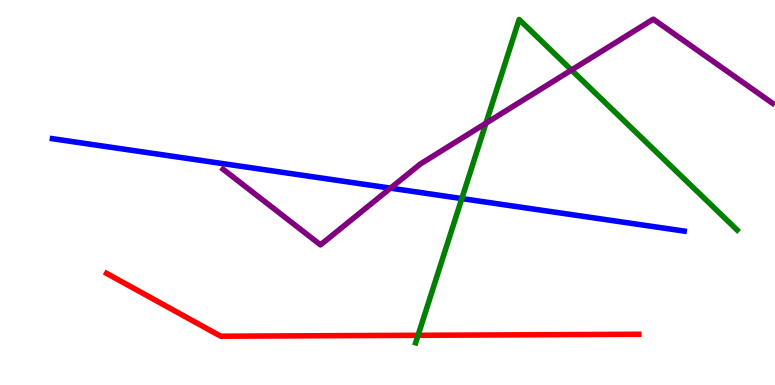[{'lines': ['blue', 'red'], 'intersections': []}, {'lines': ['green', 'red'], 'intersections': [{'x': 5.39, 'y': 1.29}]}, {'lines': ['purple', 'red'], 'intersections': []}, {'lines': ['blue', 'green'], 'intersections': [{'x': 5.96, 'y': 4.84}]}, {'lines': ['blue', 'purple'], 'intersections': [{'x': 5.04, 'y': 5.11}]}, {'lines': ['green', 'purple'], 'intersections': [{'x': 6.27, 'y': 6.8}, {'x': 7.37, 'y': 8.18}]}]